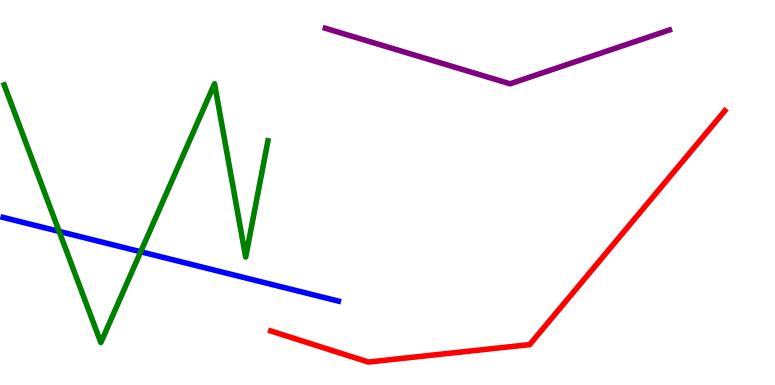[{'lines': ['blue', 'red'], 'intersections': []}, {'lines': ['green', 'red'], 'intersections': []}, {'lines': ['purple', 'red'], 'intersections': []}, {'lines': ['blue', 'green'], 'intersections': [{'x': 0.763, 'y': 3.99}, {'x': 1.82, 'y': 3.46}]}, {'lines': ['blue', 'purple'], 'intersections': []}, {'lines': ['green', 'purple'], 'intersections': []}]